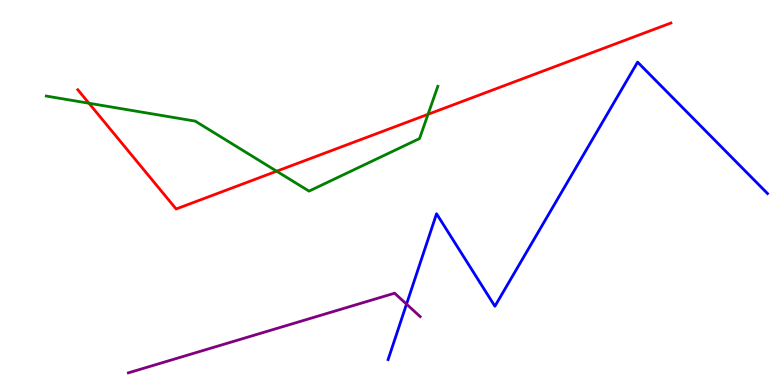[{'lines': ['blue', 'red'], 'intersections': []}, {'lines': ['green', 'red'], 'intersections': [{'x': 1.15, 'y': 7.32}, {'x': 3.57, 'y': 5.55}, {'x': 5.52, 'y': 7.03}]}, {'lines': ['purple', 'red'], 'intersections': []}, {'lines': ['blue', 'green'], 'intersections': []}, {'lines': ['blue', 'purple'], 'intersections': [{'x': 5.25, 'y': 2.1}]}, {'lines': ['green', 'purple'], 'intersections': []}]